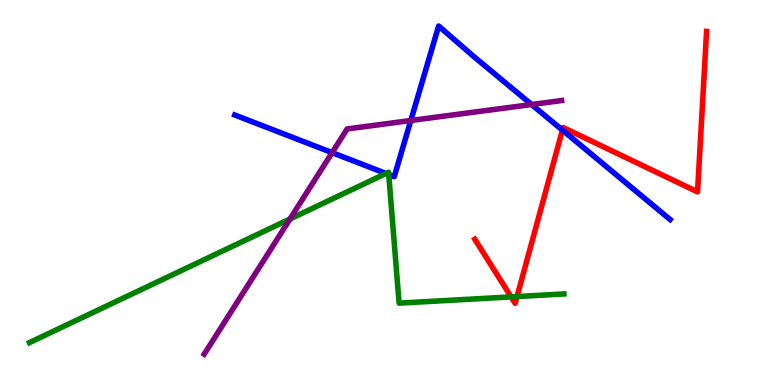[{'lines': ['blue', 'red'], 'intersections': [{'x': 7.26, 'y': 6.62}]}, {'lines': ['green', 'red'], 'intersections': [{'x': 6.59, 'y': 2.29}, {'x': 6.67, 'y': 2.3}]}, {'lines': ['purple', 'red'], 'intersections': []}, {'lines': ['blue', 'green'], 'intersections': [{'x': 4.98, 'y': 5.49}, {'x': 5.02, 'y': 5.47}]}, {'lines': ['blue', 'purple'], 'intersections': [{'x': 4.29, 'y': 6.04}, {'x': 5.3, 'y': 6.87}, {'x': 6.86, 'y': 7.29}]}, {'lines': ['green', 'purple'], 'intersections': [{'x': 3.74, 'y': 4.31}]}]